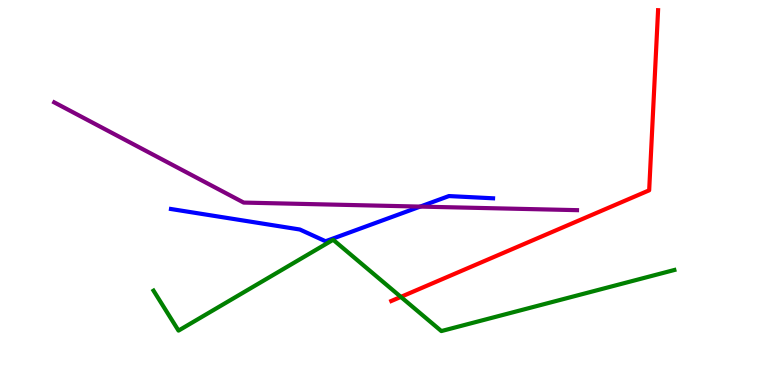[{'lines': ['blue', 'red'], 'intersections': []}, {'lines': ['green', 'red'], 'intersections': [{'x': 5.17, 'y': 2.29}]}, {'lines': ['purple', 'red'], 'intersections': []}, {'lines': ['blue', 'green'], 'intersections': []}, {'lines': ['blue', 'purple'], 'intersections': [{'x': 5.42, 'y': 4.63}]}, {'lines': ['green', 'purple'], 'intersections': []}]